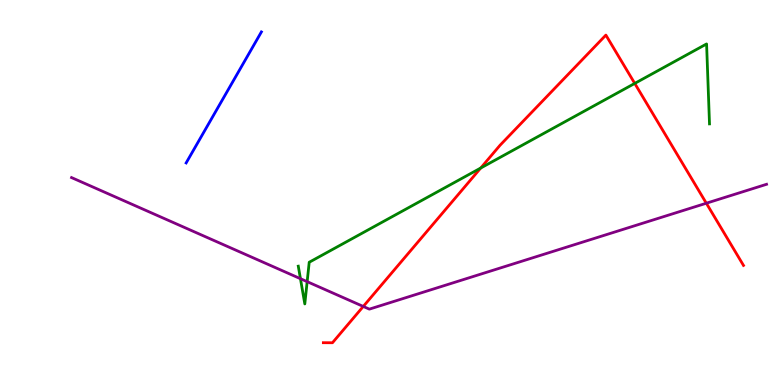[{'lines': ['blue', 'red'], 'intersections': []}, {'lines': ['green', 'red'], 'intersections': [{'x': 6.2, 'y': 5.64}, {'x': 8.19, 'y': 7.83}]}, {'lines': ['purple', 'red'], 'intersections': [{'x': 4.69, 'y': 2.04}, {'x': 9.11, 'y': 4.72}]}, {'lines': ['blue', 'green'], 'intersections': []}, {'lines': ['blue', 'purple'], 'intersections': []}, {'lines': ['green', 'purple'], 'intersections': [{'x': 3.88, 'y': 2.76}, {'x': 3.96, 'y': 2.68}]}]